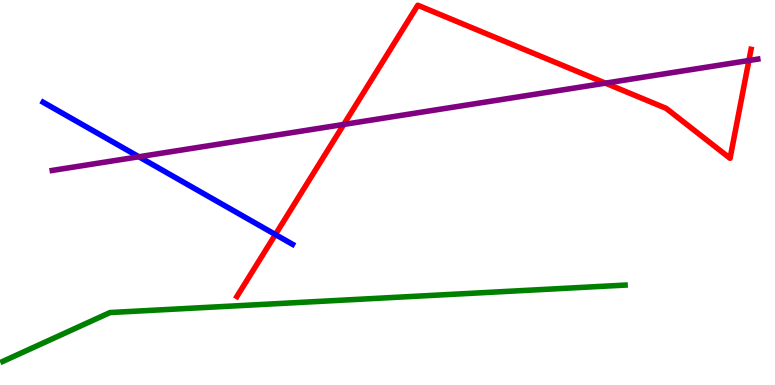[{'lines': ['blue', 'red'], 'intersections': [{'x': 3.55, 'y': 3.91}]}, {'lines': ['green', 'red'], 'intersections': []}, {'lines': ['purple', 'red'], 'intersections': [{'x': 4.44, 'y': 6.77}, {'x': 7.81, 'y': 7.84}, {'x': 9.66, 'y': 8.43}]}, {'lines': ['blue', 'green'], 'intersections': []}, {'lines': ['blue', 'purple'], 'intersections': [{'x': 1.79, 'y': 5.93}]}, {'lines': ['green', 'purple'], 'intersections': []}]